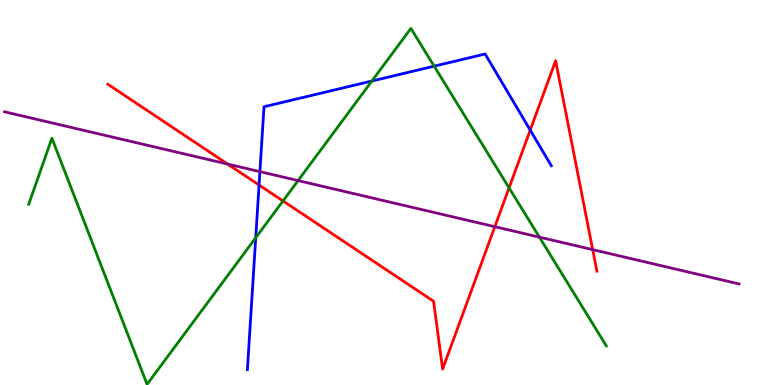[{'lines': ['blue', 'red'], 'intersections': [{'x': 3.34, 'y': 5.19}, {'x': 6.84, 'y': 6.62}]}, {'lines': ['green', 'red'], 'intersections': [{'x': 3.65, 'y': 4.78}, {'x': 6.57, 'y': 5.12}]}, {'lines': ['purple', 'red'], 'intersections': [{'x': 2.94, 'y': 5.74}, {'x': 6.38, 'y': 4.11}, {'x': 7.65, 'y': 3.52}]}, {'lines': ['blue', 'green'], 'intersections': [{'x': 3.3, 'y': 3.83}, {'x': 4.8, 'y': 7.9}, {'x': 5.6, 'y': 8.28}]}, {'lines': ['blue', 'purple'], 'intersections': [{'x': 3.35, 'y': 5.54}]}, {'lines': ['green', 'purple'], 'intersections': [{'x': 3.85, 'y': 5.31}, {'x': 6.96, 'y': 3.84}]}]